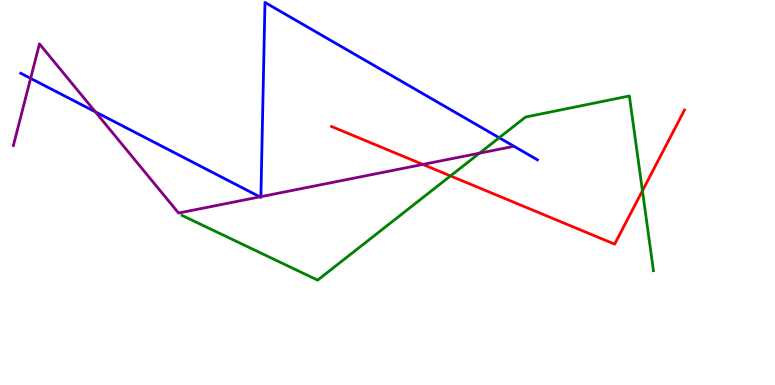[{'lines': ['blue', 'red'], 'intersections': []}, {'lines': ['green', 'red'], 'intersections': [{'x': 5.81, 'y': 5.43}, {'x': 8.29, 'y': 5.05}]}, {'lines': ['purple', 'red'], 'intersections': [{'x': 5.46, 'y': 5.73}]}, {'lines': ['blue', 'green'], 'intersections': [{'x': 6.44, 'y': 6.42}]}, {'lines': ['blue', 'purple'], 'intersections': [{'x': 0.395, 'y': 7.96}, {'x': 1.23, 'y': 7.1}, {'x': 3.35, 'y': 4.89}, {'x': 3.37, 'y': 4.89}]}, {'lines': ['green', 'purple'], 'intersections': [{'x': 6.19, 'y': 6.02}]}]